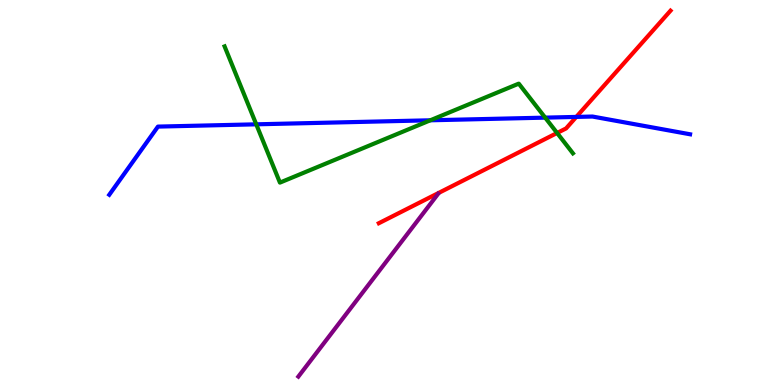[{'lines': ['blue', 'red'], 'intersections': [{'x': 7.44, 'y': 6.96}]}, {'lines': ['green', 'red'], 'intersections': [{'x': 7.19, 'y': 6.55}]}, {'lines': ['purple', 'red'], 'intersections': []}, {'lines': ['blue', 'green'], 'intersections': [{'x': 3.31, 'y': 6.77}, {'x': 5.55, 'y': 6.88}, {'x': 7.03, 'y': 6.94}]}, {'lines': ['blue', 'purple'], 'intersections': []}, {'lines': ['green', 'purple'], 'intersections': []}]